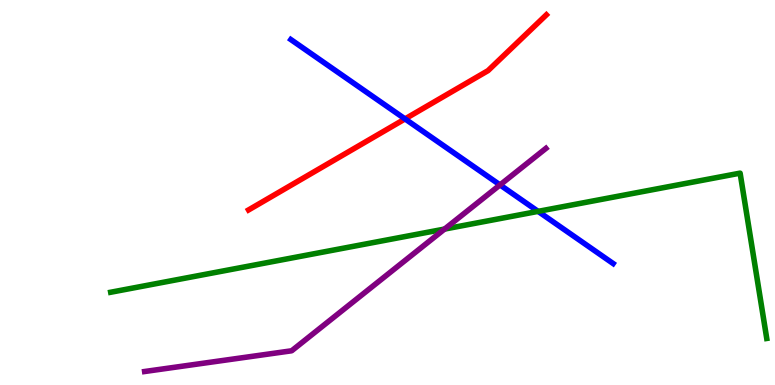[{'lines': ['blue', 'red'], 'intersections': [{'x': 5.23, 'y': 6.91}]}, {'lines': ['green', 'red'], 'intersections': []}, {'lines': ['purple', 'red'], 'intersections': []}, {'lines': ['blue', 'green'], 'intersections': [{'x': 6.94, 'y': 4.51}]}, {'lines': ['blue', 'purple'], 'intersections': [{'x': 6.45, 'y': 5.2}]}, {'lines': ['green', 'purple'], 'intersections': [{'x': 5.74, 'y': 4.05}]}]